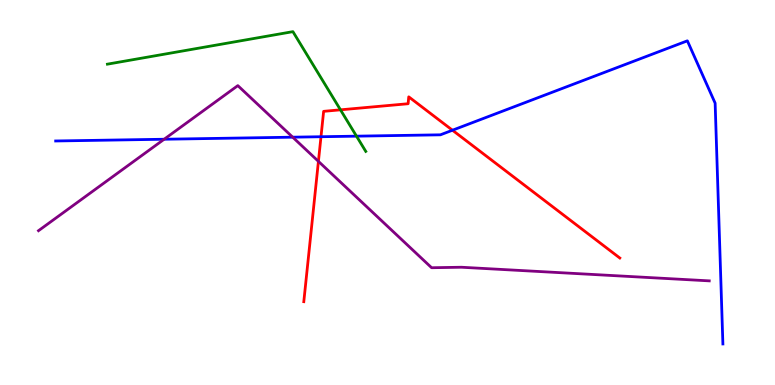[{'lines': ['blue', 'red'], 'intersections': [{'x': 4.14, 'y': 6.45}, {'x': 5.84, 'y': 6.62}]}, {'lines': ['green', 'red'], 'intersections': [{'x': 4.39, 'y': 7.15}]}, {'lines': ['purple', 'red'], 'intersections': [{'x': 4.11, 'y': 5.81}]}, {'lines': ['blue', 'green'], 'intersections': [{'x': 4.6, 'y': 6.46}]}, {'lines': ['blue', 'purple'], 'intersections': [{'x': 2.12, 'y': 6.38}, {'x': 3.78, 'y': 6.44}]}, {'lines': ['green', 'purple'], 'intersections': []}]